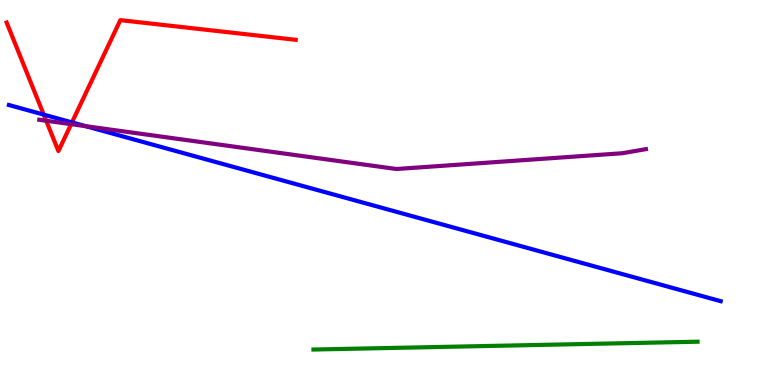[{'lines': ['blue', 'red'], 'intersections': [{'x': 0.564, 'y': 7.02}, {'x': 0.929, 'y': 6.82}]}, {'lines': ['green', 'red'], 'intersections': []}, {'lines': ['purple', 'red'], 'intersections': [{'x': 0.596, 'y': 6.86}, {'x': 0.918, 'y': 6.78}]}, {'lines': ['blue', 'green'], 'intersections': []}, {'lines': ['blue', 'purple'], 'intersections': [{'x': 1.11, 'y': 6.72}]}, {'lines': ['green', 'purple'], 'intersections': []}]